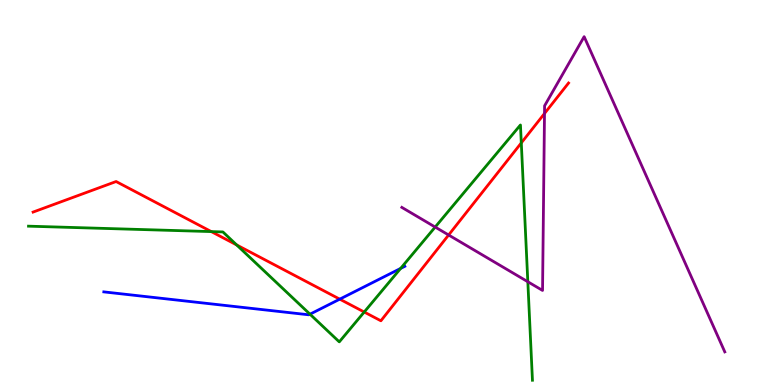[{'lines': ['blue', 'red'], 'intersections': [{'x': 4.38, 'y': 2.23}]}, {'lines': ['green', 'red'], 'intersections': [{'x': 2.73, 'y': 3.98}, {'x': 3.05, 'y': 3.64}, {'x': 4.7, 'y': 1.9}, {'x': 6.73, 'y': 6.29}]}, {'lines': ['purple', 'red'], 'intersections': [{'x': 5.79, 'y': 3.9}, {'x': 7.03, 'y': 7.05}]}, {'lines': ['blue', 'green'], 'intersections': [{'x': 4.0, 'y': 1.84}, {'x': 5.17, 'y': 3.03}]}, {'lines': ['blue', 'purple'], 'intersections': []}, {'lines': ['green', 'purple'], 'intersections': [{'x': 5.62, 'y': 4.1}, {'x': 6.81, 'y': 2.68}]}]